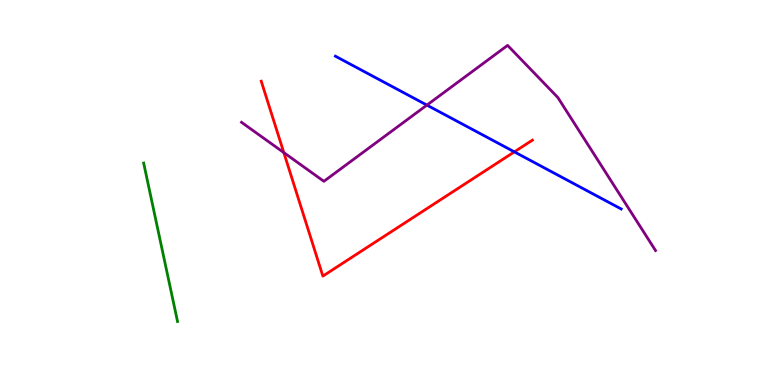[{'lines': ['blue', 'red'], 'intersections': [{'x': 6.64, 'y': 6.06}]}, {'lines': ['green', 'red'], 'intersections': []}, {'lines': ['purple', 'red'], 'intersections': [{'x': 3.66, 'y': 6.04}]}, {'lines': ['blue', 'green'], 'intersections': []}, {'lines': ['blue', 'purple'], 'intersections': [{'x': 5.51, 'y': 7.27}]}, {'lines': ['green', 'purple'], 'intersections': []}]